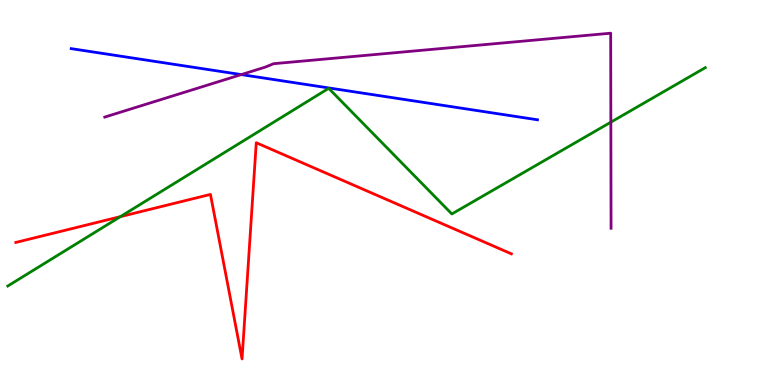[{'lines': ['blue', 'red'], 'intersections': []}, {'lines': ['green', 'red'], 'intersections': [{'x': 1.55, 'y': 4.37}]}, {'lines': ['purple', 'red'], 'intersections': []}, {'lines': ['blue', 'green'], 'intersections': []}, {'lines': ['blue', 'purple'], 'intersections': [{'x': 3.11, 'y': 8.06}]}, {'lines': ['green', 'purple'], 'intersections': [{'x': 7.88, 'y': 6.83}]}]